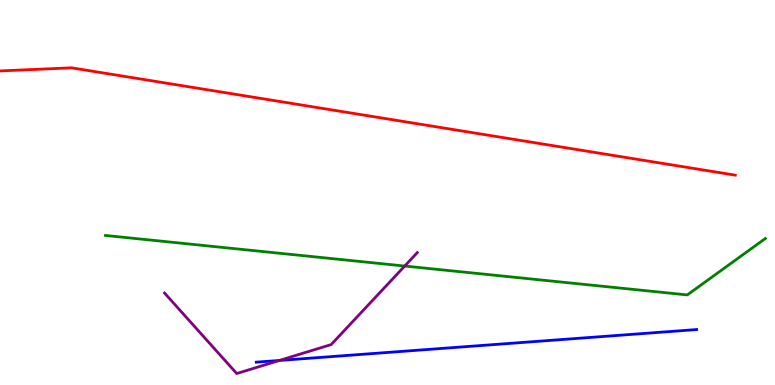[{'lines': ['blue', 'red'], 'intersections': []}, {'lines': ['green', 'red'], 'intersections': []}, {'lines': ['purple', 'red'], 'intersections': []}, {'lines': ['blue', 'green'], 'intersections': []}, {'lines': ['blue', 'purple'], 'intersections': [{'x': 3.6, 'y': 0.637}]}, {'lines': ['green', 'purple'], 'intersections': [{'x': 5.22, 'y': 3.09}]}]